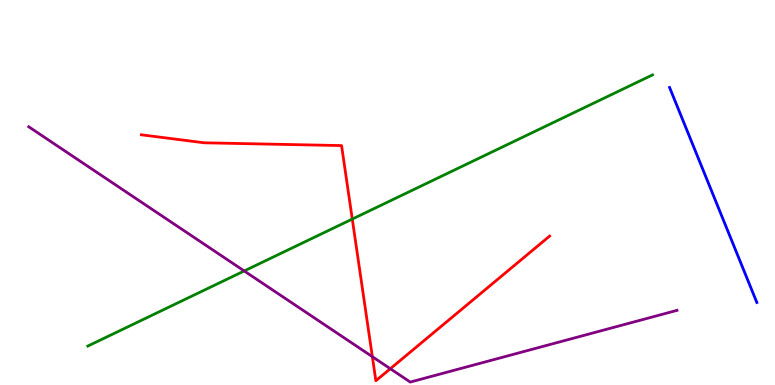[{'lines': ['blue', 'red'], 'intersections': []}, {'lines': ['green', 'red'], 'intersections': [{'x': 4.55, 'y': 4.31}]}, {'lines': ['purple', 'red'], 'intersections': [{'x': 4.8, 'y': 0.735}, {'x': 5.04, 'y': 0.423}]}, {'lines': ['blue', 'green'], 'intersections': []}, {'lines': ['blue', 'purple'], 'intersections': []}, {'lines': ['green', 'purple'], 'intersections': [{'x': 3.15, 'y': 2.96}]}]